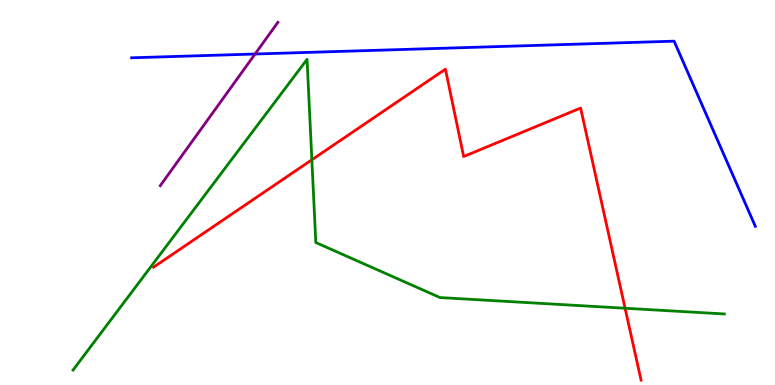[{'lines': ['blue', 'red'], 'intersections': []}, {'lines': ['green', 'red'], 'intersections': [{'x': 4.02, 'y': 5.85}, {'x': 8.07, 'y': 1.99}]}, {'lines': ['purple', 'red'], 'intersections': []}, {'lines': ['blue', 'green'], 'intersections': []}, {'lines': ['blue', 'purple'], 'intersections': [{'x': 3.29, 'y': 8.6}]}, {'lines': ['green', 'purple'], 'intersections': []}]